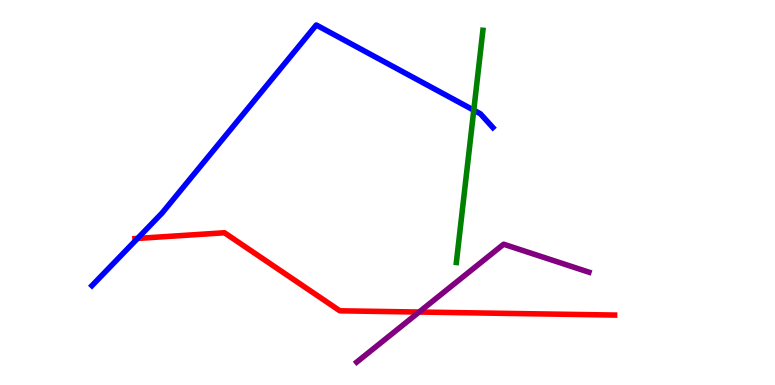[{'lines': ['blue', 'red'], 'intersections': [{'x': 1.77, 'y': 3.81}]}, {'lines': ['green', 'red'], 'intersections': []}, {'lines': ['purple', 'red'], 'intersections': [{'x': 5.41, 'y': 1.9}]}, {'lines': ['blue', 'green'], 'intersections': [{'x': 6.11, 'y': 7.14}]}, {'lines': ['blue', 'purple'], 'intersections': []}, {'lines': ['green', 'purple'], 'intersections': []}]